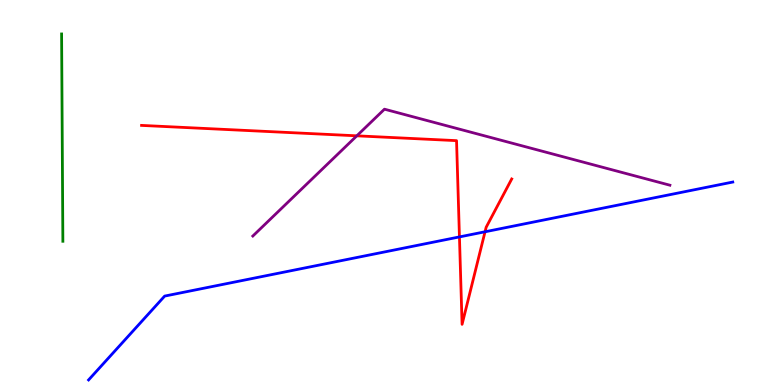[{'lines': ['blue', 'red'], 'intersections': [{'x': 5.93, 'y': 3.85}, {'x': 6.26, 'y': 3.98}]}, {'lines': ['green', 'red'], 'intersections': []}, {'lines': ['purple', 'red'], 'intersections': [{'x': 4.6, 'y': 6.47}]}, {'lines': ['blue', 'green'], 'intersections': []}, {'lines': ['blue', 'purple'], 'intersections': []}, {'lines': ['green', 'purple'], 'intersections': []}]